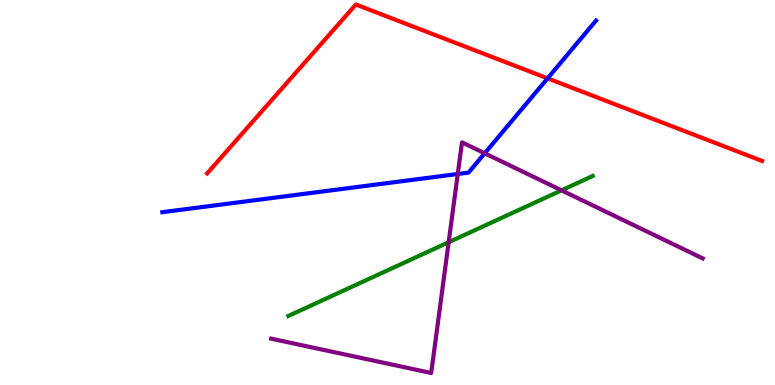[{'lines': ['blue', 'red'], 'intersections': [{'x': 7.07, 'y': 7.97}]}, {'lines': ['green', 'red'], 'intersections': []}, {'lines': ['purple', 'red'], 'intersections': []}, {'lines': ['blue', 'green'], 'intersections': []}, {'lines': ['blue', 'purple'], 'intersections': [{'x': 5.91, 'y': 5.48}, {'x': 6.25, 'y': 6.02}]}, {'lines': ['green', 'purple'], 'intersections': [{'x': 5.79, 'y': 3.71}, {'x': 7.25, 'y': 5.06}]}]